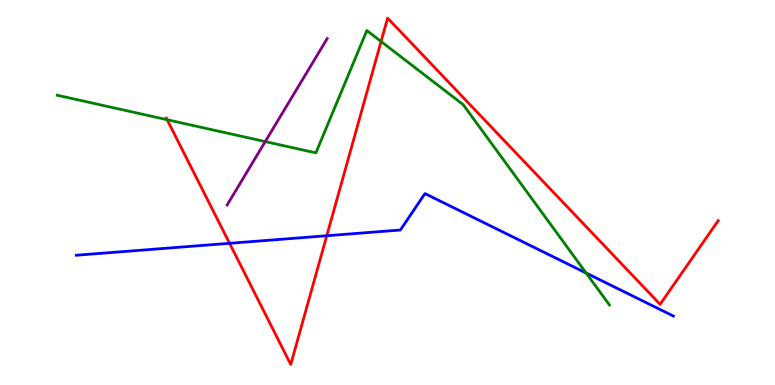[{'lines': ['blue', 'red'], 'intersections': [{'x': 2.96, 'y': 3.68}, {'x': 4.22, 'y': 3.88}]}, {'lines': ['green', 'red'], 'intersections': [{'x': 2.16, 'y': 6.89}, {'x': 4.92, 'y': 8.92}]}, {'lines': ['purple', 'red'], 'intersections': []}, {'lines': ['blue', 'green'], 'intersections': [{'x': 7.56, 'y': 2.91}]}, {'lines': ['blue', 'purple'], 'intersections': []}, {'lines': ['green', 'purple'], 'intersections': [{'x': 3.42, 'y': 6.32}]}]